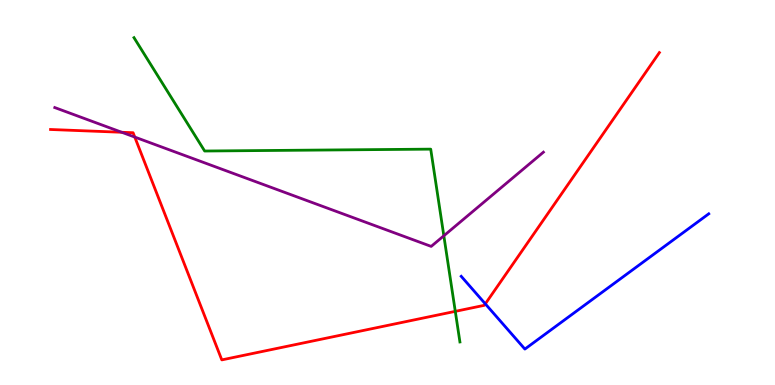[{'lines': ['blue', 'red'], 'intersections': [{'x': 6.26, 'y': 2.11}]}, {'lines': ['green', 'red'], 'intersections': [{'x': 5.87, 'y': 1.91}]}, {'lines': ['purple', 'red'], 'intersections': [{'x': 1.57, 'y': 6.56}, {'x': 1.74, 'y': 6.44}]}, {'lines': ['blue', 'green'], 'intersections': []}, {'lines': ['blue', 'purple'], 'intersections': []}, {'lines': ['green', 'purple'], 'intersections': [{'x': 5.73, 'y': 3.88}]}]